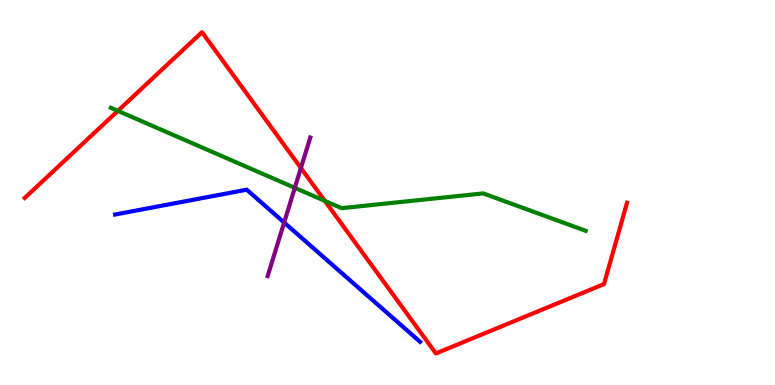[{'lines': ['blue', 'red'], 'intersections': []}, {'lines': ['green', 'red'], 'intersections': [{'x': 1.52, 'y': 7.12}, {'x': 4.19, 'y': 4.78}]}, {'lines': ['purple', 'red'], 'intersections': [{'x': 3.88, 'y': 5.64}]}, {'lines': ['blue', 'green'], 'intersections': []}, {'lines': ['blue', 'purple'], 'intersections': [{'x': 3.67, 'y': 4.22}]}, {'lines': ['green', 'purple'], 'intersections': [{'x': 3.8, 'y': 5.12}]}]